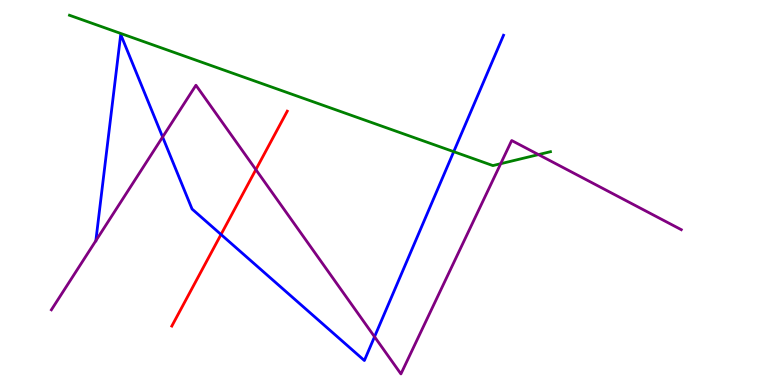[{'lines': ['blue', 'red'], 'intersections': [{'x': 2.85, 'y': 3.91}]}, {'lines': ['green', 'red'], 'intersections': []}, {'lines': ['purple', 'red'], 'intersections': [{'x': 3.3, 'y': 5.59}]}, {'lines': ['blue', 'green'], 'intersections': [{'x': 5.85, 'y': 6.06}]}, {'lines': ['blue', 'purple'], 'intersections': [{'x': 2.1, 'y': 6.44}, {'x': 4.83, 'y': 1.25}]}, {'lines': ['green', 'purple'], 'intersections': [{'x': 6.46, 'y': 5.75}, {'x': 6.95, 'y': 5.98}]}]